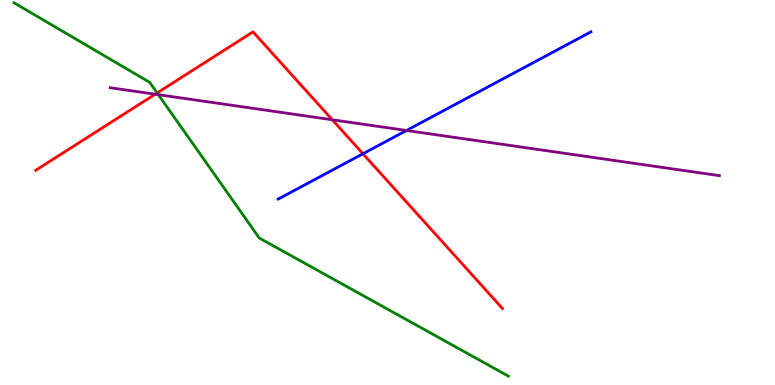[{'lines': ['blue', 'red'], 'intersections': [{'x': 4.68, 'y': 6.01}]}, {'lines': ['green', 'red'], 'intersections': [{'x': 2.03, 'y': 7.59}]}, {'lines': ['purple', 'red'], 'intersections': [{'x': 2.0, 'y': 7.55}, {'x': 4.29, 'y': 6.89}]}, {'lines': ['blue', 'green'], 'intersections': []}, {'lines': ['blue', 'purple'], 'intersections': [{'x': 5.24, 'y': 6.61}]}, {'lines': ['green', 'purple'], 'intersections': [{'x': 2.04, 'y': 7.54}]}]